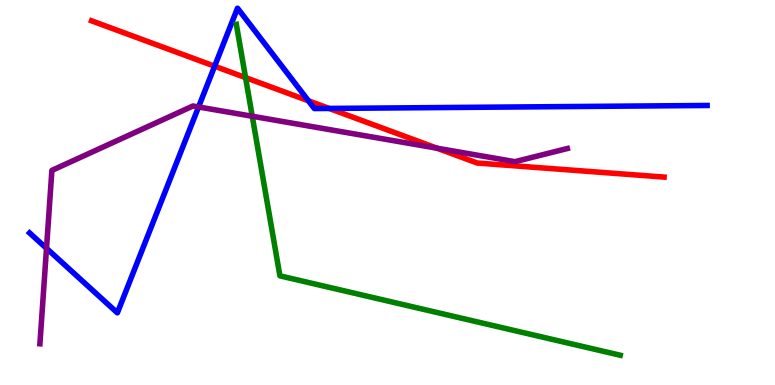[{'lines': ['blue', 'red'], 'intersections': [{'x': 2.77, 'y': 8.28}, {'x': 3.98, 'y': 7.38}, {'x': 4.25, 'y': 7.18}]}, {'lines': ['green', 'red'], 'intersections': [{'x': 3.17, 'y': 7.98}]}, {'lines': ['purple', 'red'], 'intersections': [{'x': 5.64, 'y': 6.15}]}, {'lines': ['blue', 'green'], 'intersections': []}, {'lines': ['blue', 'purple'], 'intersections': [{'x': 0.6, 'y': 3.55}, {'x': 2.56, 'y': 7.22}]}, {'lines': ['green', 'purple'], 'intersections': [{'x': 3.25, 'y': 6.98}]}]